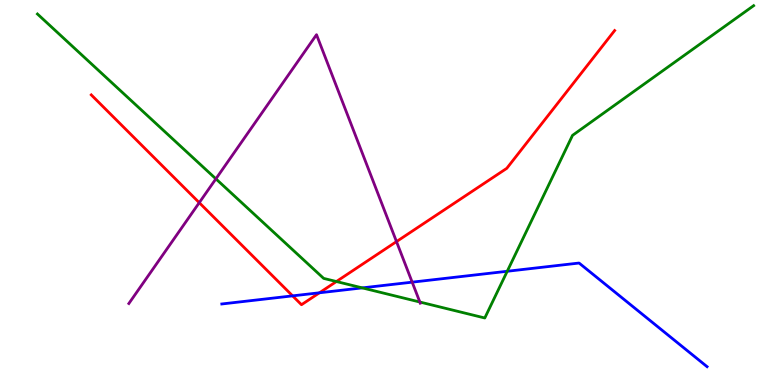[{'lines': ['blue', 'red'], 'intersections': [{'x': 3.78, 'y': 2.32}, {'x': 4.12, 'y': 2.4}]}, {'lines': ['green', 'red'], 'intersections': [{'x': 4.34, 'y': 2.69}]}, {'lines': ['purple', 'red'], 'intersections': [{'x': 2.57, 'y': 4.74}, {'x': 5.12, 'y': 3.72}]}, {'lines': ['blue', 'green'], 'intersections': [{'x': 4.67, 'y': 2.52}, {'x': 6.54, 'y': 2.95}]}, {'lines': ['blue', 'purple'], 'intersections': [{'x': 5.32, 'y': 2.67}]}, {'lines': ['green', 'purple'], 'intersections': [{'x': 2.79, 'y': 5.35}, {'x': 5.42, 'y': 2.16}]}]